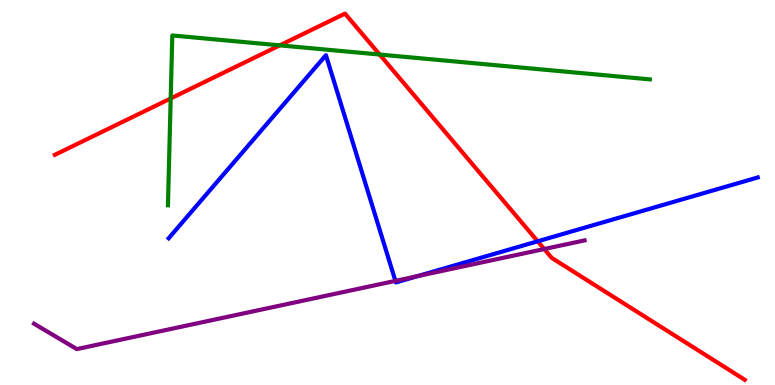[{'lines': ['blue', 'red'], 'intersections': [{'x': 6.94, 'y': 3.73}]}, {'lines': ['green', 'red'], 'intersections': [{'x': 2.2, 'y': 7.44}, {'x': 3.61, 'y': 8.82}, {'x': 4.9, 'y': 8.58}]}, {'lines': ['purple', 'red'], 'intersections': [{'x': 7.02, 'y': 3.53}]}, {'lines': ['blue', 'green'], 'intersections': []}, {'lines': ['blue', 'purple'], 'intersections': [{'x': 5.1, 'y': 2.7}, {'x': 5.39, 'y': 2.83}]}, {'lines': ['green', 'purple'], 'intersections': []}]